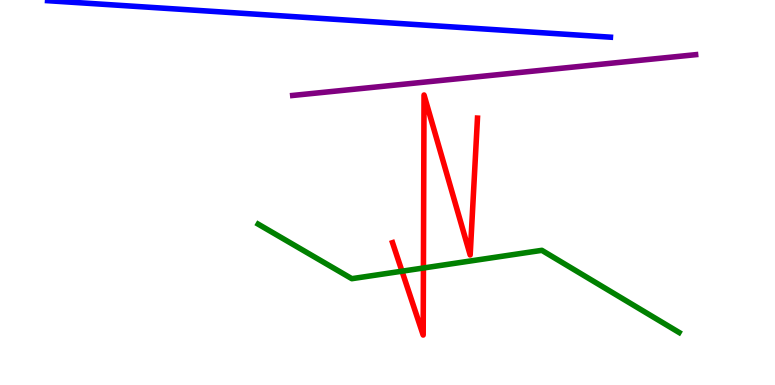[{'lines': ['blue', 'red'], 'intersections': []}, {'lines': ['green', 'red'], 'intersections': [{'x': 5.19, 'y': 2.96}, {'x': 5.46, 'y': 3.04}]}, {'lines': ['purple', 'red'], 'intersections': []}, {'lines': ['blue', 'green'], 'intersections': []}, {'lines': ['blue', 'purple'], 'intersections': []}, {'lines': ['green', 'purple'], 'intersections': []}]